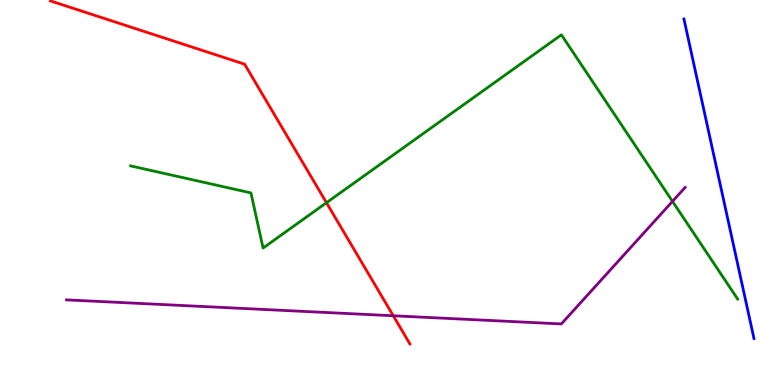[{'lines': ['blue', 'red'], 'intersections': []}, {'lines': ['green', 'red'], 'intersections': [{'x': 4.21, 'y': 4.73}]}, {'lines': ['purple', 'red'], 'intersections': [{'x': 5.07, 'y': 1.8}]}, {'lines': ['blue', 'green'], 'intersections': []}, {'lines': ['blue', 'purple'], 'intersections': []}, {'lines': ['green', 'purple'], 'intersections': [{'x': 8.68, 'y': 4.77}]}]